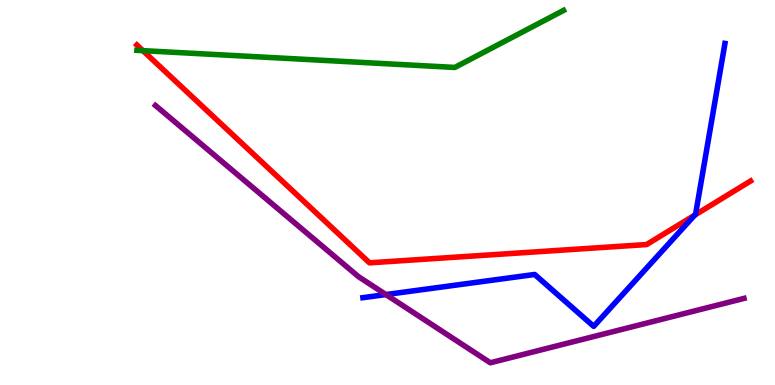[{'lines': ['blue', 'red'], 'intersections': [{'x': 8.96, 'y': 4.41}]}, {'lines': ['green', 'red'], 'intersections': [{'x': 1.84, 'y': 8.68}]}, {'lines': ['purple', 'red'], 'intersections': []}, {'lines': ['blue', 'green'], 'intersections': []}, {'lines': ['blue', 'purple'], 'intersections': [{'x': 4.98, 'y': 2.35}]}, {'lines': ['green', 'purple'], 'intersections': []}]